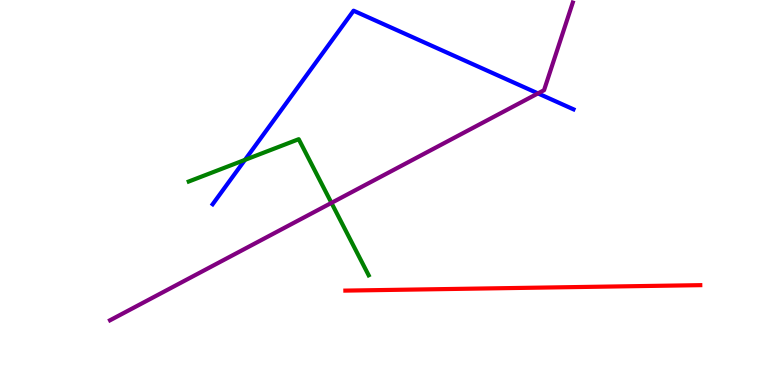[{'lines': ['blue', 'red'], 'intersections': []}, {'lines': ['green', 'red'], 'intersections': []}, {'lines': ['purple', 'red'], 'intersections': []}, {'lines': ['blue', 'green'], 'intersections': [{'x': 3.16, 'y': 5.85}]}, {'lines': ['blue', 'purple'], 'intersections': [{'x': 6.94, 'y': 7.57}]}, {'lines': ['green', 'purple'], 'intersections': [{'x': 4.28, 'y': 4.73}]}]